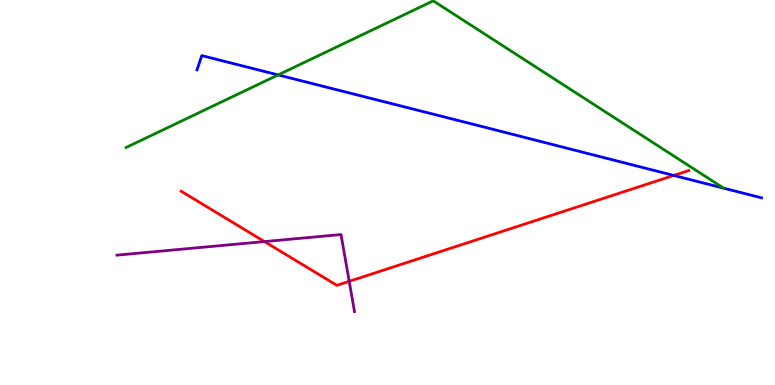[{'lines': ['blue', 'red'], 'intersections': [{'x': 8.69, 'y': 5.44}]}, {'lines': ['green', 'red'], 'intersections': []}, {'lines': ['purple', 'red'], 'intersections': [{'x': 3.41, 'y': 3.73}, {'x': 4.51, 'y': 2.69}]}, {'lines': ['blue', 'green'], 'intersections': [{'x': 3.59, 'y': 8.05}, {'x': 9.34, 'y': 5.11}]}, {'lines': ['blue', 'purple'], 'intersections': []}, {'lines': ['green', 'purple'], 'intersections': []}]